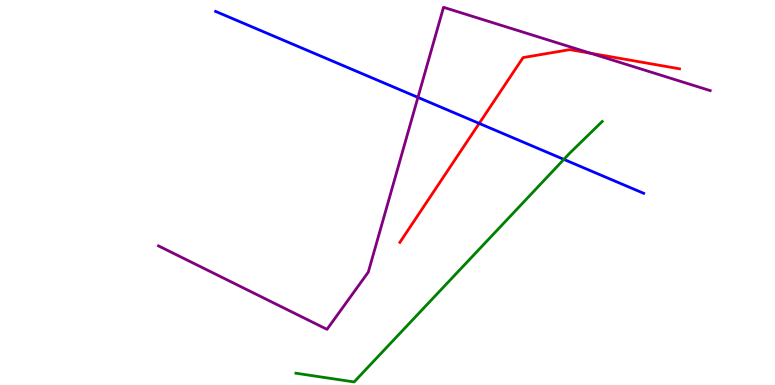[{'lines': ['blue', 'red'], 'intersections': [{'x': 6.18, 'y': 6.79}]}, {'lines': ['green', 'red'], 'intersections': []}, {'lines': ['purple', 'red'], 'intersections': [{'x': 7.62, 'y': 8.62}]}, {'lines': ['blue', 'green'], 'intersections': [{'x': 7.28, 'y': 5.86}]}, {'lines': ['blue', 'purple'], 'intersections': [{'x': 5.39, 'y': 7.47}]}, {'lines': ['green', 'purple'], 'intersections': []}]